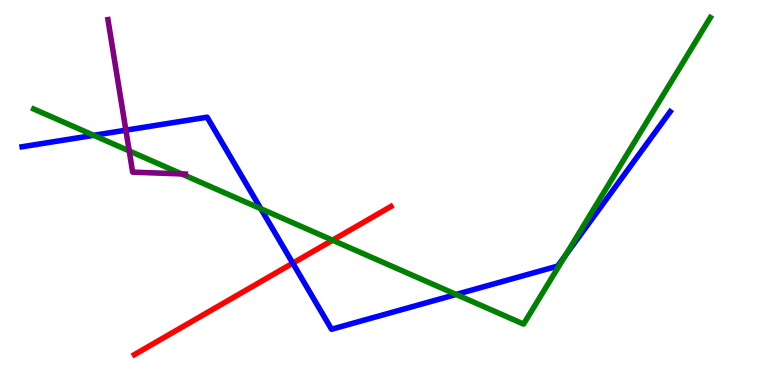[{'lines': ['blue', 'red'], 'intersections': [{'x': 3.78, 'y': 3.16}]}, {'lines': ['green', 'red'], 'intersections': [{'x': 4.29, 'y': 3.76}]}, {'lines': ['purple', 'red'], 'intersections': []}, {'lines': ['blue', 'green'], 'intersections': [{'x': 1.21, 'y': 6.49}, {'x': 3.37, 'y': 4.58}, {'x': 5.89, 'y': 2.35}, {'x': 7.3, 'y': 3.37}]}, {'lines': ['blue', 'purple'], 'intersections': [{'x': 1.62, 'y': 6.62}]}, {'lines': ['green', 'purple'], 'intersections': [{'x': 1.67, 'y': 6.08}, {'x': 2.34, 'y': 5.48}]}]